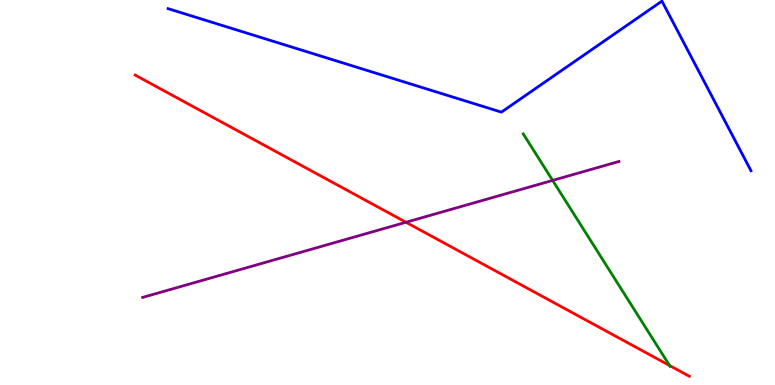[{'lines': ['blue', 'red'], 'intersections': []}, {'lines': ['green', 'red'], 'intersections': [{'x': 8.64, 'y': 0.506}]}, {'lines': ['purple', 'red'], 'intersections': [{'x': 5.24, 'y': 4.23}]}, {'lines': ['blue', 'green'], 'intersections': []}, {'lines': ['blue', 'purple'], 'intersections': []}, {'lines': ['green', 'purple'], 'intersections': [{'x': 7.13, 'y': 5.31}]}]